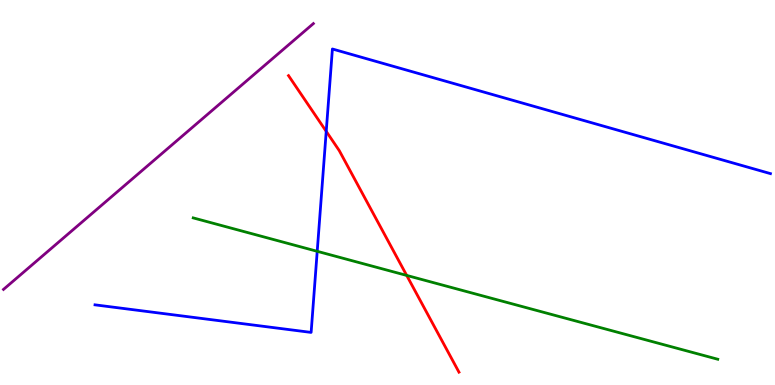[{'lines': ['blue', 'red'], 'intersections': [{'x': 4.21, 'y': 6.59}]}, {'lines': ['green', 'red'], 'intersections': [{'x': 5.25, 'y': 2.85}]}, {'lines': ['purple', 'red'], 'intersections': []}, {'lines': ['blue', 'green'], 'intersections': [{'x': 4.09, 'y': 3.47}]}, {'lines': ['blue', 'purple'], 'intersections': []}, {'lines': ['green', 'purple'], 'intersections': []}]